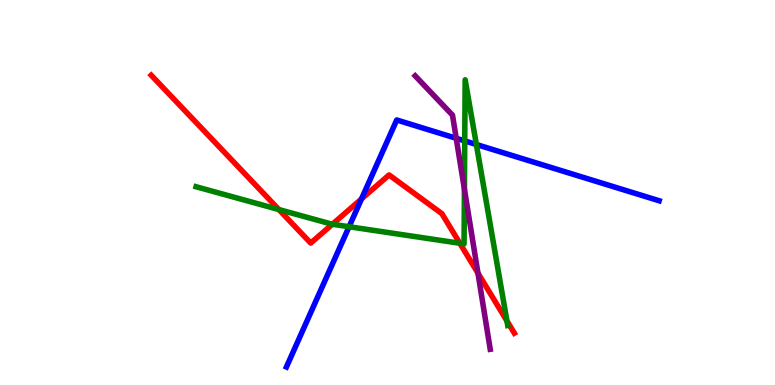[{'lines': ['blue', 'red'], 'intersections': [{'x': 4.66, 'y': 4.83}]}, {'lines': ['green', 'red'], 'intersections': [{'x': 3.6, 'y': 4.56}, {'x': 4.29, 'y': 4.18}, {'x': 5.93, 'y': 3.68}, {'x': 6.54, 'y': 1.66}]}, {'lines': ['purple', 'red'], 'intersections': [{'x': 6.17, 'y': 2.91}]}, {'lines': ['blue', 'green'], 'intersections': [{'x': 4.5, 'y': 4.11}, {'x': 6.0, 'y': 6.34}, {'x': 6.15, 'y': 6.25}]}, {'lines': ['blue', 'purple'], 'intersections': [{'x': 5.89, 'y': 6.41}]}, {'lines': ['green', 'purple'], 'intersections': [{'x': 5.99, 'y': 5.09}]}]